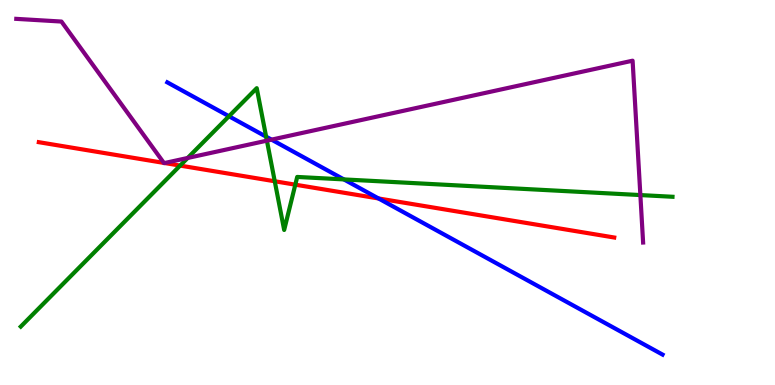[{'lines': ['blue', 'red'], 'intersections': [{'x': 4.88, 'y': 4.85}]}, {'lines': ['green', 'red'], 'intersections': [{'x': 2.32, 'y': 5.7}, {'x': 3.55, 'y': 5.29}, {'x': 3.81, 'y': 5.2}]}, {'lines': ['purple', 'red'], 'intersections': [{'x': 2.11, 'y': 5.77}, {'x': 2.12, 'y': 5.77}]}, {'lines': ['blue', 'green'], 'intersections': [{'x': 2.95, 'y': 6.98}, {'x': 3.43, 'y': 6.45}, {'x': 4.44, 'y': 5.34}]}, {'lines': ['blue', 'purple'], 'intersections': [{'x': 3.5, 'y': 6.37}]}, {'lines': ['green', 'purple'], 'intersections': [{'x': 2.42, 'y': 5.9}, {'x': 3.44, 'y': 6.35}, {'x': 8.26, 'y': 4.93}]}]